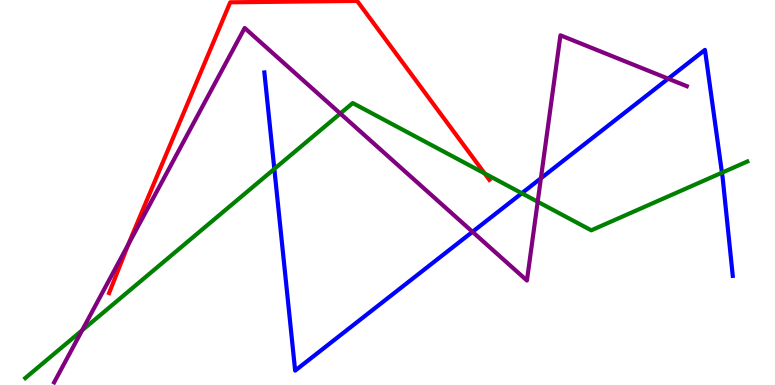[{'lines': ['blue', 'red'], 'intersections': []}, {'lines': ['green', 'red'], 'intersections': [{'x': 6.25, 'y': 5.5}]}, {'lines': ['purple', 'red'], 'intersections': [{'x': 1.66, 'y': 3.65}]}, {'lines': ['blue', 'green'], 'intersections': [{'x': 3.54, 'y': 5.61}, {'x': 6.73, 'y': 4.98}, {'x': 9.32, 'y': 5.51}]}, {'lines': ['blue', 'purple'], 'intersections': [{'x': 6.1, 'y': 3.98}, {'x': 6.98, 'y': 5.37}, {'x': 8.62, 'y': 7.96}]}, {'lines': ['green', 'purple'], 'intersections': [{'x': 1.06, 'y': 1.42}, {'x': 4.39, 'y': 7.05}, {'x': 6.94, 'y': 4.76}]}]